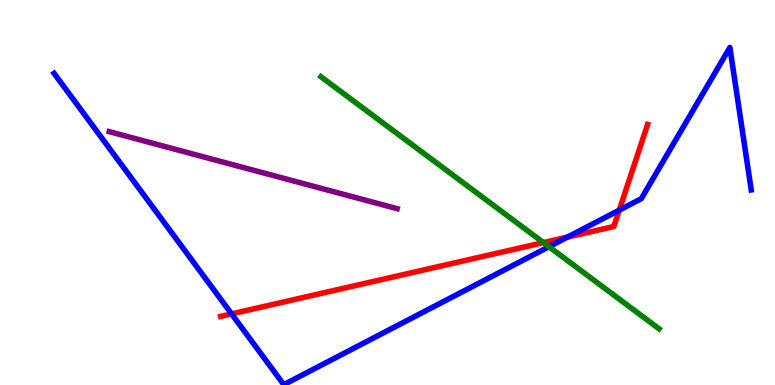[{'lines': ['blue', 'red'], 'intersections': [{'x': 2.99, 'y': 1.85}, {'x': 7.32, 'y': 3.84}, {'x': 7.99, 'y': 4.54}]}, {'lines': ['green', 'red'], 'intersections': [{'x': 7.01, 'y': 3.7}]}, {'lines': ['purple', 'red'], 'intersections': []}, {'lines': ['blue', 'green'], 'intersections': [{'x': 7.08, 'y': 3.59}]}, {'lines': ['blue', 'purple'], 'intersections': []}, {'lines': ['green', 'purple'], 'intersections': []}]